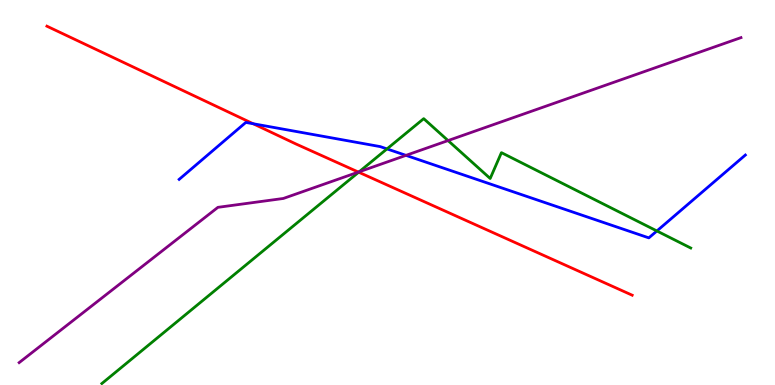[{'lines': ['blue', 'red'], 'intersections': [{'x': 3.27, 'y': 6.79}]}, {'lines': ['green', 'red'], 'intersections': [{'x': 4.63, 'y': 5.53}]}, {'lines': ['purple', 'red'], 'intersections': [{'x': 4.62, 'y': 5.53}]}, {'lines': ['blue', 'green'], 'intersections': [{'x': 4.99, 'y': 6.13}, {'x': 8.48, 'y': 4.0}]}, {'lines': ['blue', 'purple'], 'intersections': [{'x': 5.24, 'y': 5.96}]}, {'lines': ['green', 'purple'], 'intersections': [{'x': 4.63, 'y': 5.54}, {'x': 5.78, 'y': 6.35}]}]